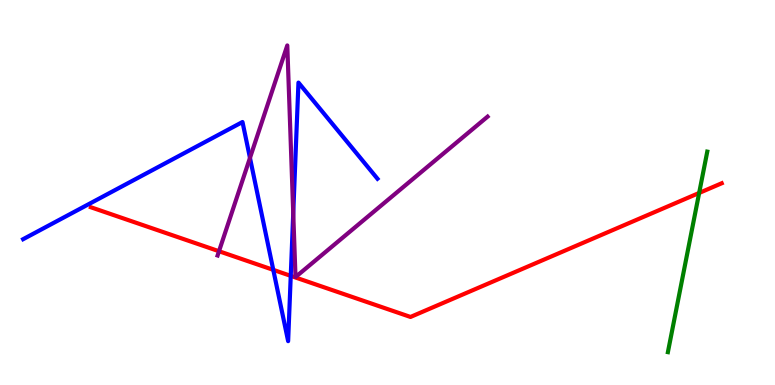[{'lines': ['blue', 'red'], 'intersections': [{'x': 3.53, 'y': 2.99}, {'x': 3.75, 'y': 2.83}]}, {'lines': ['green', 'red'], 'intersections': [{'x': 9.02, 'y': 4.99}]}, {'lines': ['purple', 'red'], 'intersections': [{'x': 2.83, 'y': 3.47}]}, {'lines': ['blue', 'green'], 'intersections': []}, {'lines': ['blue', 'purple'], 'intersections': [{'x': 3.23, 'y': 5.9}, {'x': 3.78, 'y': 4.46}]}, {'lines': ['green', 'purple'], 'intersections': []}]